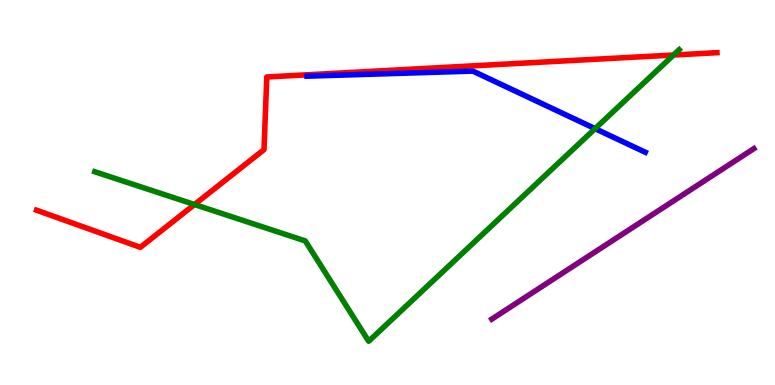[{'lines': ['blue', 'red'], 'intersections': []}, {'lines': ['green', 'red'], 'intersections': [{'x': 2.51, 'y': 4.69}, {'x': 8.69, 'y': 8.57}]}, {'lines': ['purple', 'red'], 'intersections': []}, {'lines': ['blue', 'green'], 'intersections': [{'x': 7.68, 'y': 6.66}]}, {'lines': ['blue', 'purple'], 'intersections': []}, {'lines': ['green', 'purple'], 'intersections': []}]